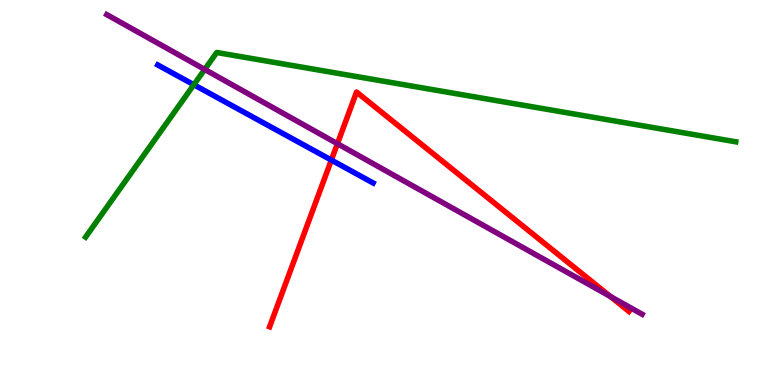[{'lines': ['blue', 'red'], 'intersections': [{'x': 4.28, 'y': 5.84}]}, {'lines': ['green', 'red'], 'intersections': []}, {'lines': ['purple', 'red'], 'intersections': [{'x': 4.35, 'y': 6.27}, {'x': 7.88, 'y': 2.3}]}, {'lines': ['blue', 'green'], 'intersections': [{'x': 2.5, 'y': 7.8}]}, {'lines': ['blue', 'purple'], 'intersections': []}, {'lines': ['green', 'purple'], 'intersections': [{'x': 2.64, 'y': 8.2}]}]